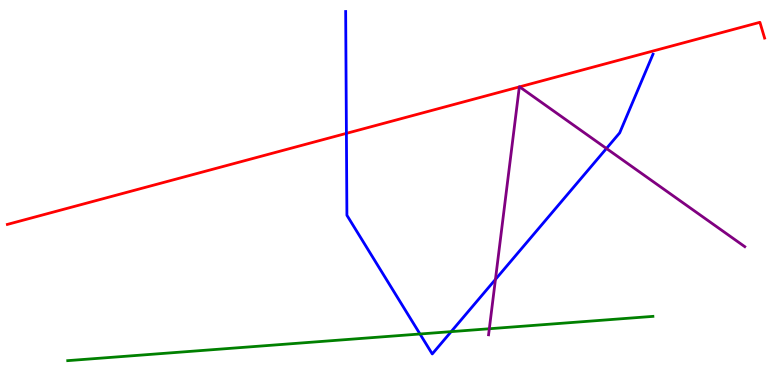[{'lines': ['blue', 'red'], 'intersections': [{'x': 4.47, 'y': 6.54}]}, {'lines': ['green', 'red'], 'intersections': []}, {'lines': ['purple', 'red'], 'intersections': [{'x': 6.7, 'y': 7.74}, {'x': 6.7, 'y': 7.74}]}, {'lines': ['blue', 'green'], 'intersections': [{'x': 5.42, 'y': 1.32}, {'x': 5.82, 'y': 1.39}]}, {'lines': ['blue', 'purple'], 'intersections': [{'x': 6.39, 'y': 2.74}, {'x': 7.83, 'y': 6.14}]}, {'lines': ['green', 'purple'], 'intersections': [{'x': 6.31, 'y': 1.46}]}]